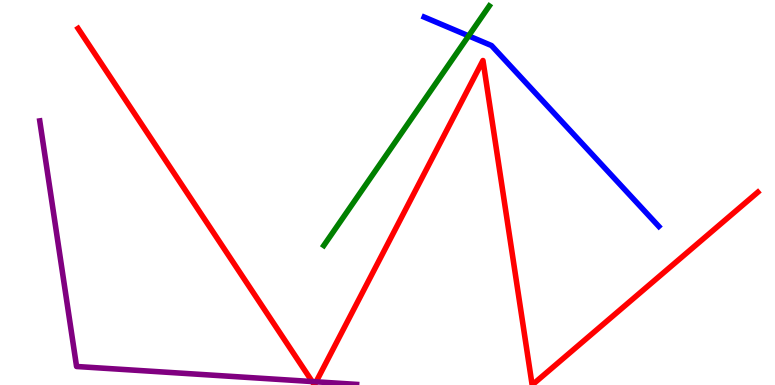[{'lines': ['blue', 'red'], 'intersections': []}, {'lines': ['green', 'red'], 'intersections': []}, {'lines': ['purple', 'red'], 'intersections': [{'x': 4.03, 'y': 0.0895}, {'x': 4.08, 'y': 0.083}]}, {'lines': ['blue', 'green'], 'intersections': [{'x': 6.05, 'y': 9.07}]}, {'lines': ['blue', 'purple'], 'intersections': []}, {'lines': ['green', 'purple'], 'intersections': []}]